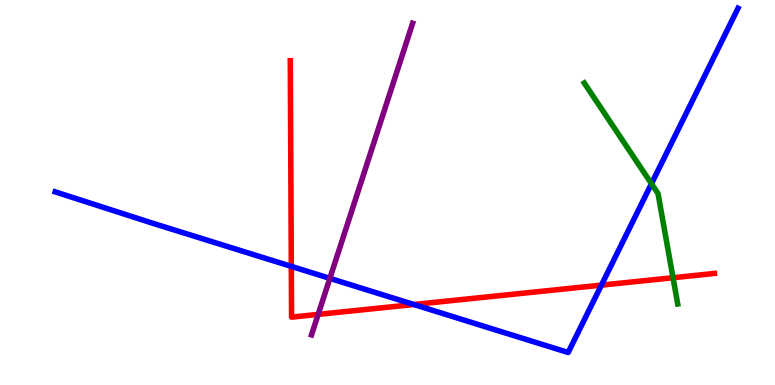[{'lines': ['blue', 'red'], 'intersections': [{'x': 3.76, 'y': 3.08}, {'x': 5.34, 'y': 2.09}, {'x': 7.76, 'y': 2.59}]}, {'lines': ['green', 'red'], 'intersections': [{'x': 8.68, 'y': 2.79}]}, {'lines': ['purple', 'red'], 'intersections': [{'x': 4.11, 'y': 1.83}]}, {'lines': ['blue', 'green'], 'intersections': [{'x': 8.41, 'y': 5.23}]}, {'lines': ['blue', 'purple'], 'intersections': [{'x': 4.26, 'y': 2.77}]}, {'lines': ['green', 'purple'], 'intersections': []}]